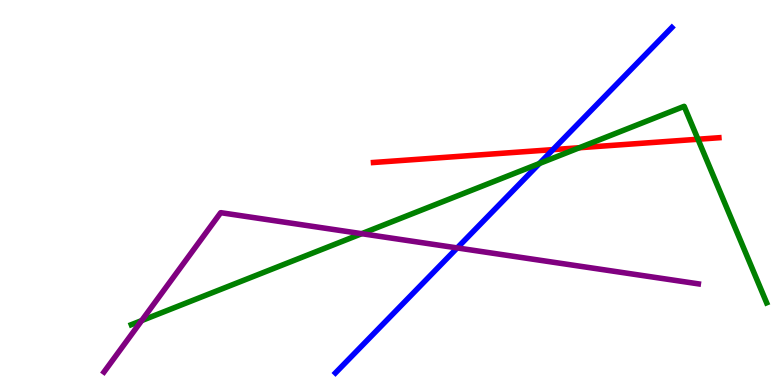[{'lines': ['blue', 'red'], 'intersections': [{'x': 7.13, 'y': 6.11}]}, {'lines': ['green', 'red'], 'intersections': [{'x': 7.48, 'y': 6.16}, {'x': 9.01, 'y': 6.38}]}, {'lines': ['purple', 'red'], 'intersections': []}, {'lines': ['blue', 'green'], 'intersections': [{'x': 6.96, 'y': 5.75}]}, {'lines': ['blue', 'purple'], 'intersections': [{'x': 5.9, 'y': 3.56}]}, {'lines': ['green', 'purple'], 'intersections': [{'x': 1.83, 'y': 1.67}, {'x': 4.67, 'y': 3.93}]}]